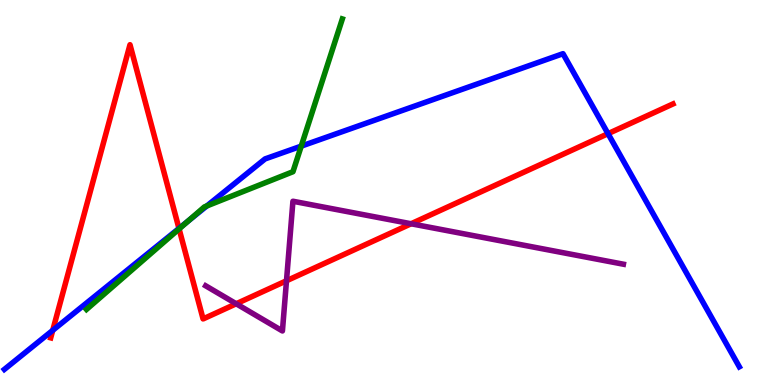[{'lines': ['blue', 'red'], 'intersections': [{'x': 0.681, 'y': 1.42}, {'x': 2.31, 'y': 4.07}, {'x': 7.85, 'y': 6.53}]}, {'lines': ['green', 'red'], 'intersections': [{'x': 2.31, 'y': 4.05}]}, {'lines': ['purple', 'red'], 'intersections': [{'x': 3.05, 'y': 2.11}, {'x': 3.7, 'y': 2.71}, {'x': 5.3, 'y': 4.19}]}, {'lines': ['blue', 'green'], 'intersections': [{'x': 2.43, 'y': 4.27}, {'x': 2.67, 'y': 4.65}, {'x': 3.89, 'y': 6.2}]}, {'lines': ['blue', 'purple'], 'intersections': []}, {'lines': ['green', 'purple'], 'intersections': []}]